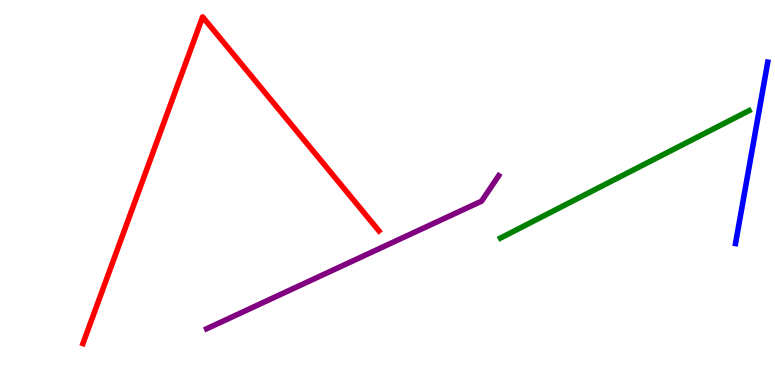[{'lines': ['blue', 'red'], 'intersections': []}, {'lines': ['green', 'red'], 'intersections': []}, {'lines': ['purple', 'red'], 'intersections': []}, {'lines': ['blue', 'green'], 'intersections': []}, {'lines': ['blue', 'purple'], 'intersections': []}, {'lines': ['green', 'purple'], 'intersections': []}]